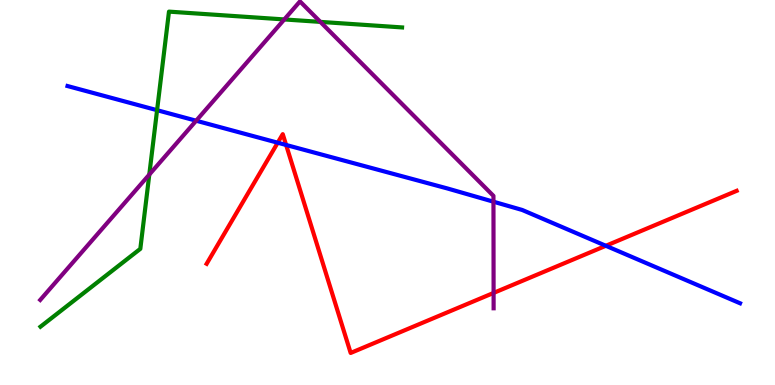[{'lines': ['blue', 'red'], 'intersections': [{'x': 3.58, 'y': 6.29}, {'x': 3.69, 'y': 6.23}, {'x': 7.82, 'y': 3.62}]}, {'lines': ['green', 'red'], 'intersections': []}, {'lines': ['purple', 'red'], 'intersections': [{'x': 6.37, 'y': 2.39}]}, {'lines': ['blue', 'green'], 'intersections': [{'x': 2.03, 'y': 7.14}]}, {'lines': ['blue', 'purple'], 'intersections': [{'x': 2.53, 'y': 6.86}, {'x': 6.37, 'y': 4.76}]}, {'lines': ['green', 'purple'], 'intersections': [{'x': 1.93, 'y': 5.47}, {'x': 3.67, 'y': 9.5}, {'x': 4.13, 'y': 9.43}]}]